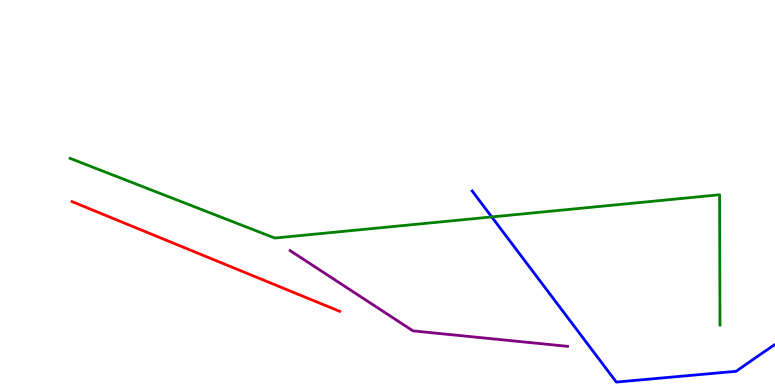[{'lines': ['blue', 'red'], 'intersections': []}, {'lines': ['green', 'red'], 'intersections': []}, {'lines': ['purple', 'red'], 'intersections': []}, {'lines': ['blue', 'green'], 'intersections': [{'x': 6.35, 'y': 4.37}]}, {'lines': ['blue', 'purple'], 'intersections': []}, {'lines': ['green', 'purple'], 'intersections': []}]